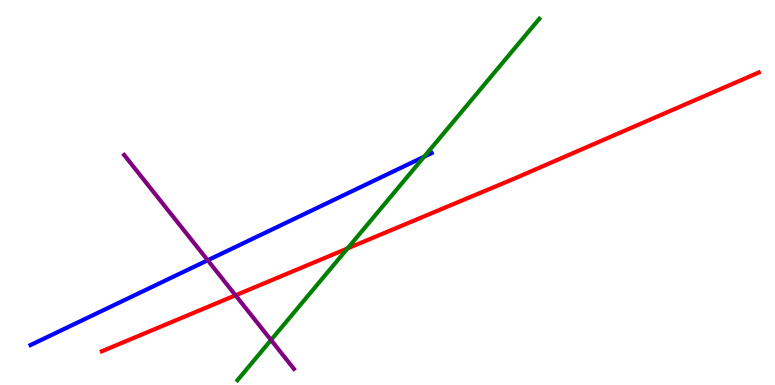[{'lines': ['blue', 'red'], 'intersections': []}, {'lines': ['green', 'red'], 'intersections': [{'x': 4.48, 'y': 3.55}]}, {'lines': ['purple', 'red'], 'intersections': [{'x': 3.04, 'y': 2.33}]}, {'lines': ['blue', 'green'], 'intersections': [{'x': 5.47, 'y': 5.93}]}, {'lines': ['blue', 'purple'], 'intersections': [{'x': 2.68, 'y': 3.24}]}, {'lines': ['green', 'purple'], 'intersections': [{'x': 3.5, 'y': 1.17}]}]